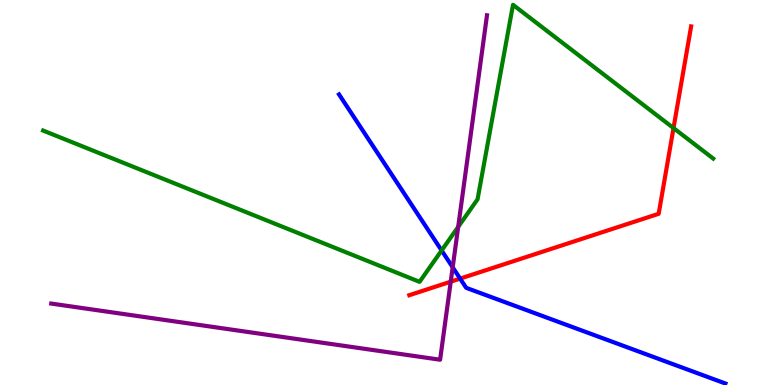[{'lines': ['blue', 'red'], 'intersections': [{'x': 5.94, 'y': 2.76}]}, {'lines': ['green', 'red'], 'intersections': [{'x': 8.69, 'y': 6.67}]}, {'lines': ['purple', 'red'], 'intersections': [{'x': 5.82, 'y': 2.68}]}, {'lines': ['blue', 'green'], 'intersections': [{'x': 5.7, 'y': 3.49}]}, {'lines': ['blue', 'purple'], 'intersections': [{'x': 5.84, 'y': 3.06}]}, {'lines': ['green', 'purple'], 'intersections': [{'x': 5.91, 'y': 4.11}]}]